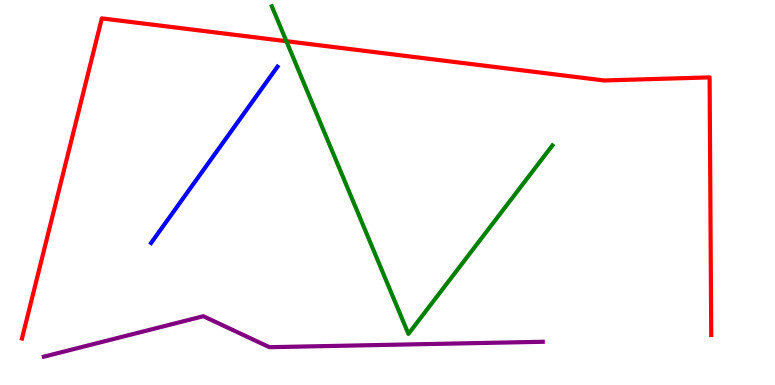[{'lines': ['blue', 'red'], 'intersections': []}, {'lines': ['green', 'red'], 'intersections': [{'x': 3.7, 'y': 8.93}]}, {'lines': ['purple', 'red'], 'intersections': []}, {'lines': ['blue', 'green'], 'intersections': []}, {'lines': ['blue', 'purple'], 'intersections': []}, {'lines': ['green', 'purple'], 'intersections': []}]